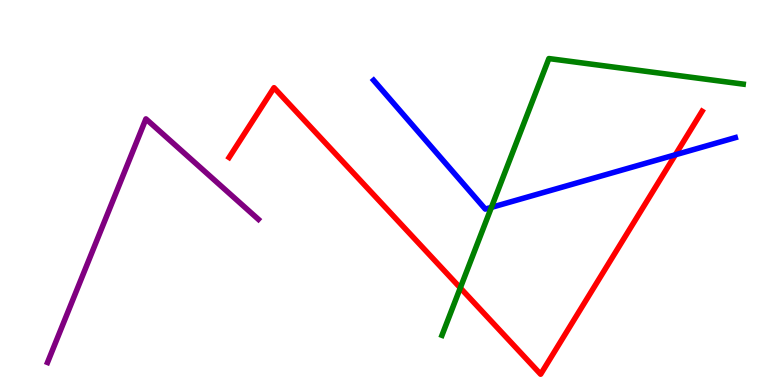[{'lines': ['blue', 'red'], 'intersections': [{'x': 8.71, 'y': 5.98}]}, {'lines': ['green', 'red'], 'intersections': [{'x': 5.94, 'y': 2.52}]}, {'lines': ['purple', 'red'], 'intersections': []}, {'lines': ['blue', 'green'], 'intersections': [{'x': 6.34, 'y': 4.61}]}, {'lines': ['blue', 'purple'], 'intersections': []}, {'lines': ['green', 'purple'], 'intersections': []}]